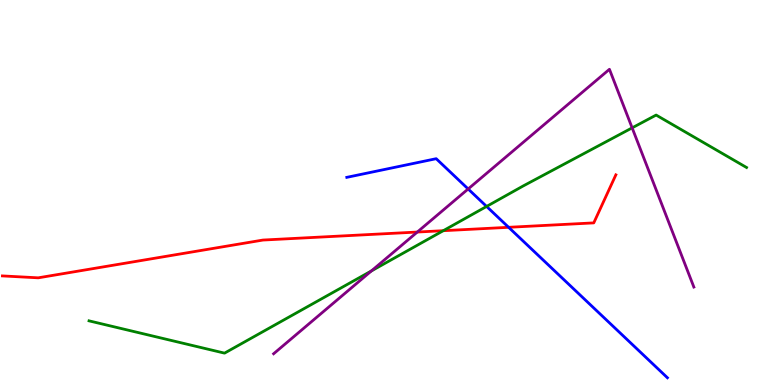[{'lines': ['blue', 'red'], 'intersections': [{'x': 6.56, 'y': 4.1}]}, {'lines': ['green', 'red'], 'intersections': [{'x': 5.72, 'y': 4.01}]}, {'lines': ['purple', 'red'], 'intersections': [{'x': 5.38, 'y': 3.97}]}, {'lines': ['blue', 'green'], 'intersections': [{'x': 6.28, 'y': 4.64}]}, {'lines': ['blue', 'purple'], 'intersections': [{'x': 6.04, 'y': 5.09}]}, {'lines': ['green', 'purple'], 'intersections': [{'x': 4.79, 'y': 2.96}, {'x': 8.16, 'y': 6.68}]}]